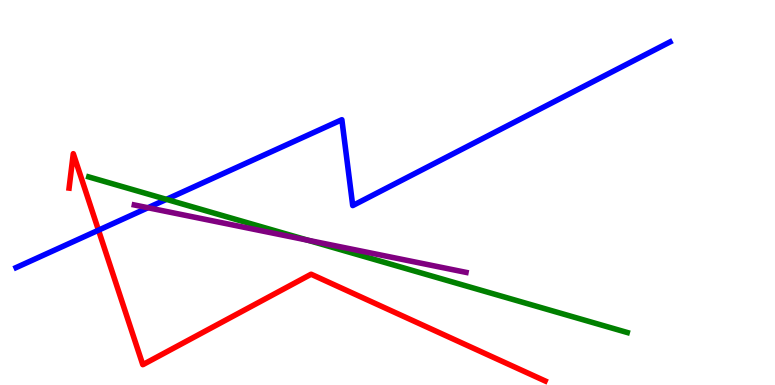[{'lines': ['blue', 'red'], 'intersections': [{'x': 1.27, 'y': 4.02}]}, {'lines': ['green', 'red'], 'intersections': []}, {'lines': ['purple', 'red'], 'intersections': []}, {'lines': ['blue', 'green'], 'intersections': [{'x': 2.15, 'y': 4.82}]}, {'lines': ['blue', 'purple'], 'intersections': [{'x': 1.91, 'y': 4.6}]}, {'lines': ['green', 'purple'], 'intersections': [{'x': 3.97, 'y': 3.76}]}]